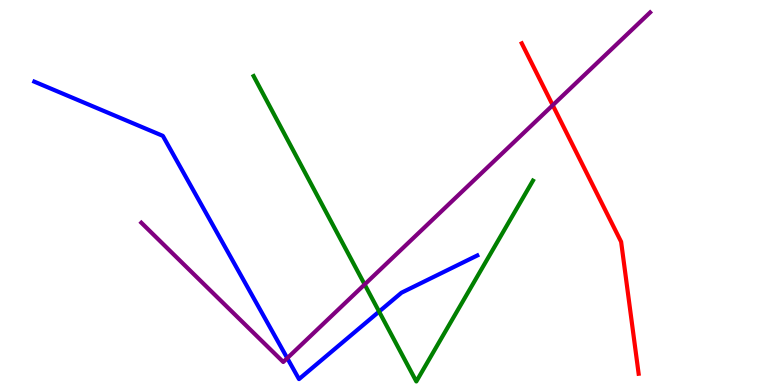[{'lines': ['blue', 'red'], 'intersections': []}, {'lines': ['green', 'red'], 'intersections': []}, {'lines': ['purple', 'red'], 'intersections': [{'x': 7.13, 'y': 7.27}]}, {'lines': ['blue', 'green'], 'intersections': [{'x': 4.89, 'y': 1.91}]}, {'lines': ['blue', 'purple'], 'intersections': [{'x': 3.71, 'y': 0.697}]}, {'lines': ['green', 'purple'], 'intersections': [{'x': 4.71, 'y': 2.61}]}]